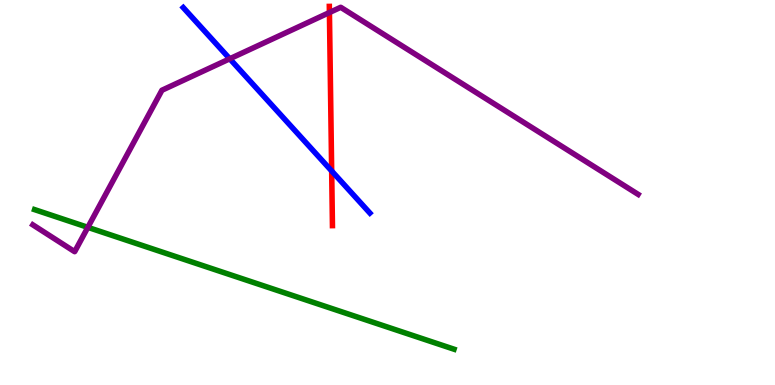[{'lines': ['blue', 'red'], 'intersections': [{'x': 4.28, 'y': 5.56}]}, {'lines': ['green', 'red'], 'intersections': []}, {'lines': ['purple', 'red'], 'intersections': [{'x': 4.25, 'y': 9.67}]}, {'lines': ['blue', 'green'], 'intersections': []}, {'lines': ['blue', 'purple'], 'intersections': [{'x': 2.96, 'y': 8.47}]}, {'lines': ['green', 'purple'], 'intersections': [{'x': 1.13, 'y': 4.1}]}]